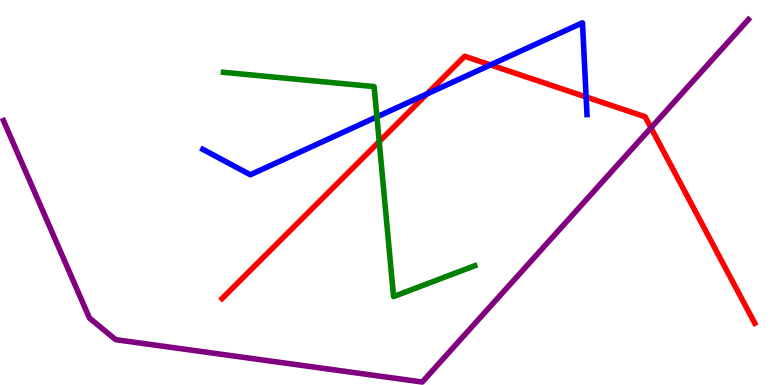[{'lines': ['blue', 'red'], 'intersections': [{'x': 5.51, 'y': 7.56}, {'x': 6.33, 'y': 8.31}, {'x': 7.56, 'y': 7.48}]}, {'lines': ['green', 'red'], 'intersections': [{'x': 4.89, 'y': 6.32}]}, {'lines': ['purple', 'red'], 'intersections': [{'x': 8.4, 'y': 6.68}]}, {'lines': ['blue', 'green'], 'intersections': [{'x': 4.86, 'y': 6.97}]}, {'lines': ['blue', 'purple'], 'intersections': []}, {'lines': ['green', 'purple'], 'intersections': []}]